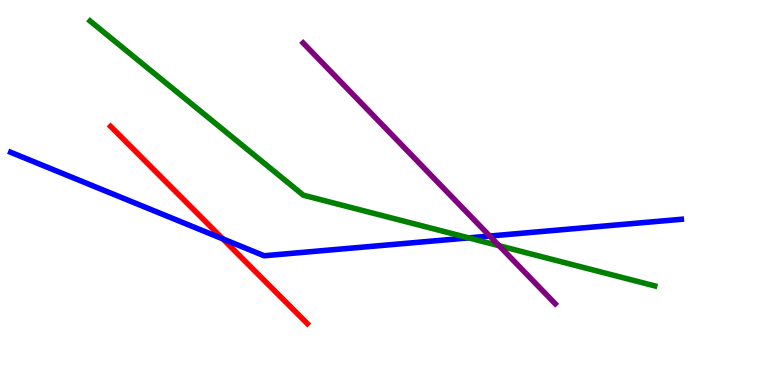[{'lines': ['blue', 'red'], 'intersections': [{'x': 2.87, 'y': 3.8}]}, {'lines': ['green', 'red'], 'intersections': []}, {'lines': ['purple', 'red'], 'intersections': []}, {'lines': ['blue', 'green'], 'intersections': [{'x': 6.05, 'y': 3.82}]}, {'lines': ['blue', 'purple'], 'intersections': [{'x': 6.32, 'y': 3.87}]}, {'lines': ['green', 'purple'], 'intersections': [{'x': 6.44, 'y': 3.62}]}]